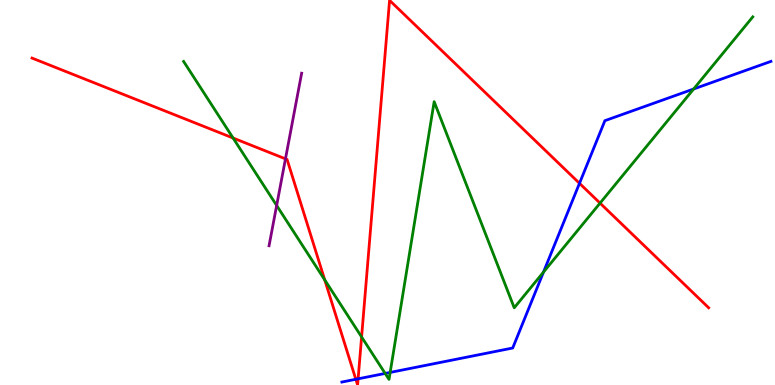[{'lines': ['blue', 'red'], 'intersections': [{'x': 4.59, 'y': 0.149}, {'x': 4.62, 'y': 0.161}, {'x': 7.48, 'y': 5.24}]}, {'lines': ['green', 'red'], 'intersections': [{'x': 3.01, 'y': 6.42}, {'x': 4.19, 'y': 2.73}, {'x': 4.67, 'y': 1.25}, {'x': 7.74, 'y': 4.72}]}, {'lines': ['purple', 'red'], 'intersections': [{'x': 3.68, 'y': 5.87}]}, {'lines': ['blue', 'green'], 'intersections': [{'x': 4.97, 'y': 0.301}, {'x': 5.03, 'y': 0.327}, {'x': 7.01, 'y': 2.93}, {'x': 8.95, 'y': 7.69}]}, {'lines': ['blue', 'purple'], 'intersections': []}, {'lines': ['green', 'purple'], 'intersections': [{'x': 3.57, 'y': 4.66}]}]